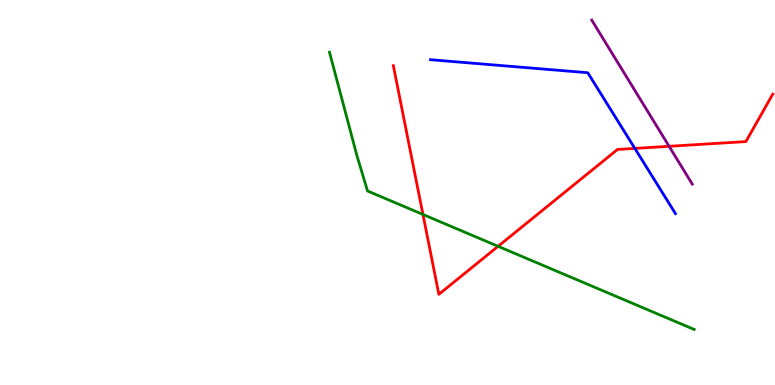[{'lines': ['blue', 'red'], 'intersections': [{'x': 8.19, 'y': 6.15}]}, {'lines': ['green', 'red'], 'intersections': [{'x': 5.46, 'y': 4.43}, {'x': 6.43, 'y': 3.6}]}, {'lines': ['purple', 'red'], 'intersections': [{'x': 8.63, 'y': 6.2}]}, {'lines': ['blue', 'green'], 'intersections': []}, {'lines': ['blue', 'purple'], 'intersections': []}, {'lines': ['green', 'purple'], 'intersections': []}]